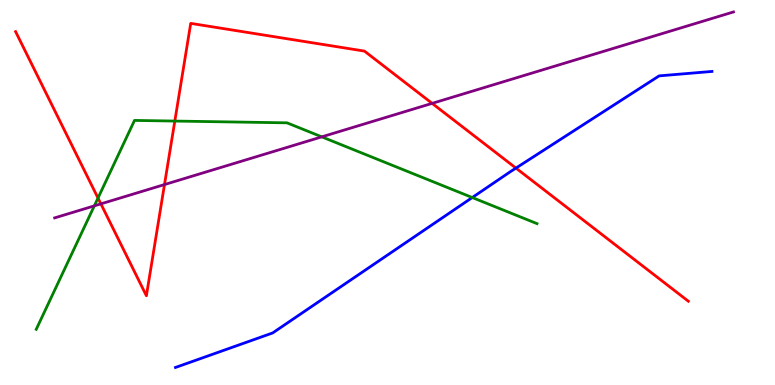[{'lines': ['blue', 'red'], 'intersections': [{'x': 6.66, 'y': 5.63}]}, {'lines': ['green', 'red'], 'intersections': [{'x': 1.26, 'y': 4.86}, {'x': 2.26, 'y': 6.86}]}, {'lines': ['purple', 'red'], 'intersections': [{'x': 1.3, 'y': 4.7}, {'x': 2.12, 'y': 5.21}, {'x': 5.58, 'y': 7.32}]}, {'lines': ['blue', 'green'], 'intersections': [{'x': 6.09, 'y': 4.87}]}, {'lines': ['blue', 'purple'], 'intersections': []}, {'lines': ['green', 'purple'], 'intersections': [{'x': 1.22, 'y': 4.65}, {'x': 4.15, 'y': 6.45}]}]